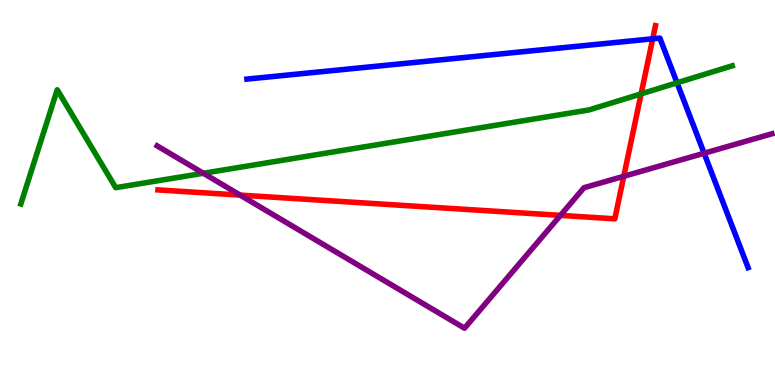[{'lines': ['blue', 'red'], 'intersections': [{'x': 8.42, 'y': 8.99}]}, {'lines': ['green', 'red'], 'intersections': [{'x': 8.27, 'y': 7.56}]}, {'lines': ['purple', 'red'], 'intersections': [{'x': 3.1, 'y': 4.93}, {'x': 7.23, 'y': 4.41}, {'x': 8.05, 'y': 5.42}]}, {'lines': ['blue', 'green'], 'intersections': [{'x': 8.74, 'y': 7.85}]}, {'lines': ['blue', 'purple'], 'intersections': [{'x': 9.09, 'y': 6.02}]}, {'lines': ['green', 'purple'], 'intersections': [{'x': 2.62, 'y': 5.5}]}]